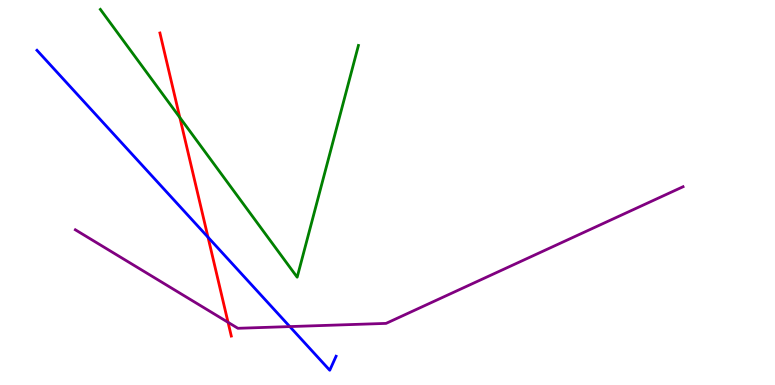[{'lines': ['blue', 'red'], 'intersections': [{'x': 2.68, 'y': 3.84}]}, {'lines': ['green', 'red'], 'intersections': [{'x': 2.32, 'y': 6.95}]}, {'lines': ['purple', 'red'], 'intersections': [{'x': 2.94, 'y': 1.63}]}, {'lines': ['blue', 'green'], 'intersections': []}, {'lines': ['blue', 'purple'], 'intersections': [{'x': 3.74, 'y': 1.52}]}, {'lines': ['green', 'purple'], 'intersections': []}]